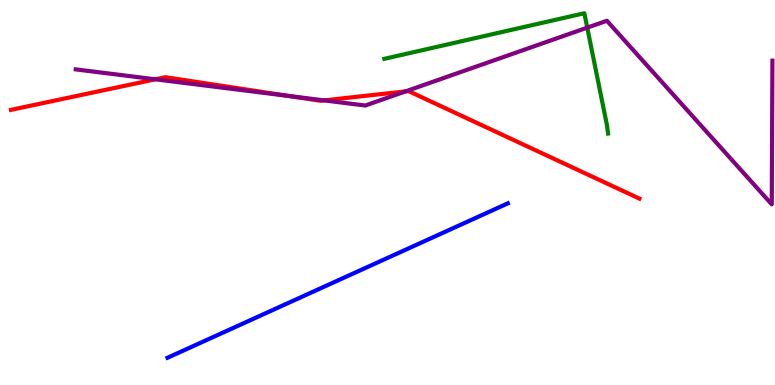[{'lines': ['blue', 'red'], 'intersections': []}, {'lines': ['green', 'red'], 'intersections': []}, {'lines': ['purple', 'red'], 'intersections': [{'x': 2.0, 'y': 7.94}, {'x': 3.72, 'y': 7.51}, {'x': 4.18, 'y': 7.39}, {'x': 5.23, 'y': 7.63}]}, {'lines': ['blue', 'green'], 'intersections': []}, {'lines': ['blue', 'purple'], 'intersections': []}, {'lines': ['green', 'purple'], 'intersections': [{'x': 7.58, 'y': 9.28}]}]